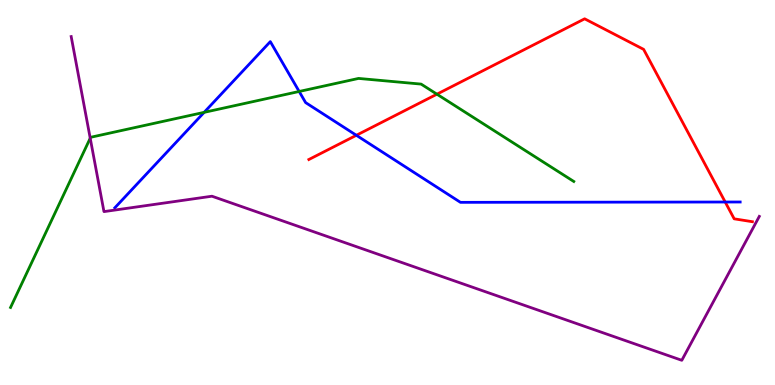[{'lines': ['blue', 'red'], 'intersections': [{'x': 4.6, 'y': 6.49}, {'x': 9.36, 'y': 4.75}]}, {'lines': ['green', 'red'], 'intersections': [{'x': 5.64, 'y': 7.55}]}, {'lines': ['purple', 'red'], 'intersections': []}, {'lines': ['blue', 'green'], 'intersections': [{'x': 2.63, 'y': 7.08}, {'x': 3.86, 'y': 7.62}]}, {'lines': ['blue', 'purple'], 'intersections': []}, {'lines': ['green', 'purple'], 'intersections': [{'x': 1.16, 'y': 6.41}]}]